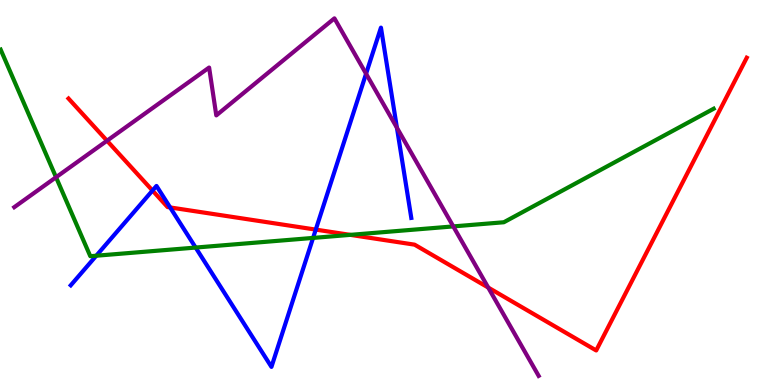[{'lines': ['blue', 'red'], 'intersections': [{'x': 1.97, 'y': 5.05}, {'x': 2.2, 'y': 4.61}, {'x': 4.07, 'y': 4.04}]}, {'lines': ['green', 'red'], 'intersections': [{'x': 4.52, 'y': 3.9}]}, {'lines': ['purple', 'red'], 'intersections': [{'x': 1.38, 'y': 6.34}, {'x': 6.3, 'y': 2.53}]}, {'lines': ['blue', 'green'], 'intersections': [{'x': 1.24, 'y': 3.36}, {'x': 2.52, 'y': 3.57}, {'x': 4.04, 'y': 3.82}]}, {'lines': ['blue', 'purple'], 'intersections': [{'x': 4.72, 'y': 8.08}, {'x': 5.12, 'y': 6.68}]}, {'lines': ['green', 'purple'], 'intersections': [{'x': 0.723, 'y': 5.4}, {'x': 5.85, 'y': 4.12}]}]